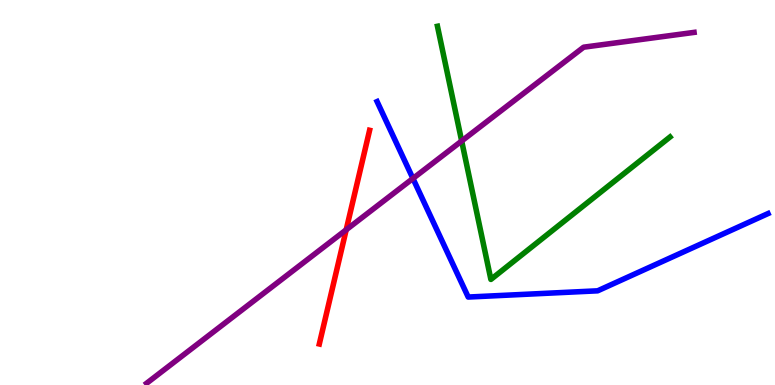[{'lines': ['blue', 'red'], 'intersections': []}, {'lines': ['green', 'red'], 'intersections': []}, {'lines': ['purple', 'red'], 'intersections': [{'x': 4.47, 'y': 4.03}]}, {'lines': ['blue', 'green'], 'intersections': []}, {'lines': ['blue', 'purple'], 'intersections': [{'x': 5.33, 'y': 5.36}]}, {'lines': ['green', 'purple'], 'intersections': [{'x': 5.96, 'y': 6.34}]}]